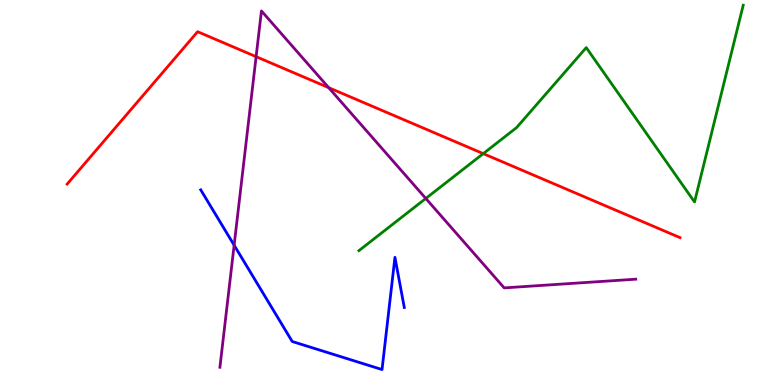[{'lines': ['blue', 'red'], 'intersections': []}, {'lines': ['green', 'red'], 'intersections': [{'x': 6.24, 'y': 6.01}]}, {'lines': ['purple', 'red'], 'intersections': [{'x': 3.3, 'y': 8.53}, {'x': 4.24, 'y': 7.72}]}, {'lines': ['blue', 'green'], 'intersections': []}, {'lines': ['blue', 'purple'], 'intersections': [{'x': 3.02, 'y': 3.63}]}, {'lines': ['green', 'purple'], 'intersections': [{'x': 5.49, 'y': 4.85}]}]